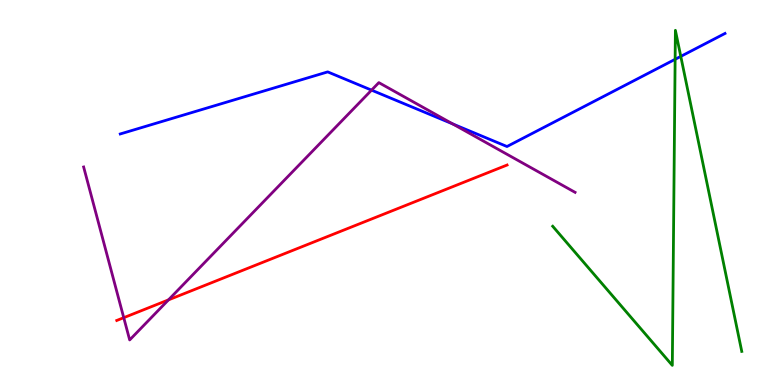[{'lines': ['blue', 'red'], 'intersections': []}, {'lines': ['green', 'red'], 'intersections': []}, {'lines': ['purple', 'red'], 'intersections': [{'x': 1.6, 'y': 1.75}, {'x': 2.17, 'y': 2.21}]}, {'lines': ['blue', 'green'], 'intersections': [{'x': 8.71, 'y': 8.46}, {'x': 8.78, 'y': 8.54}]}, {'lines': ['blue', 'purple'], 'intersections': [{'x': 4.79, 'y': 7.66}, {'x': 5.84, 'y': 6.78}]}, {'lines': ['green', 'purple'], 'intersections': []}]